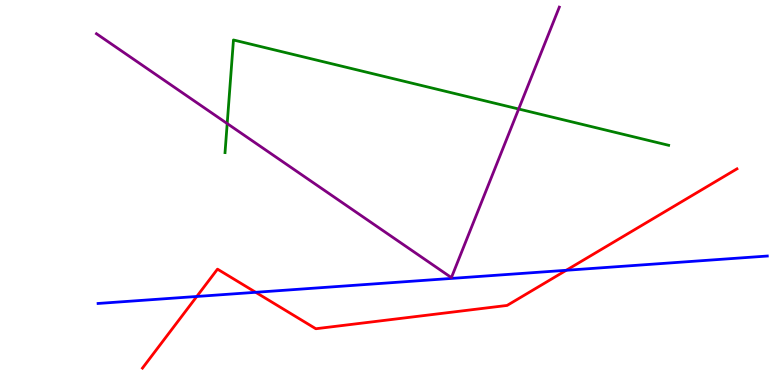[{'lines': ['blue', 'red'], 'intersections': [{'x': 2.54, 'y': 2.3}, {'x': 3.3, 'y': 2.41}, {'x': 7.31, 'y': 2.98}]}, {'lines': ['green', 'red'], 'intersections': []}, {'lines': ['purple', 'red'], 'intersections': []}, {'lines': ['blue', 'green'], 'intersections': []}, {'lines': ['blue', 'purple'], 'intersections': []}, {'lines': ['green', 'purple'], 'intersections': [{'x': 2.93, 'y': 6.79}, {'x': 6.69, 'y': 7.17}]}]